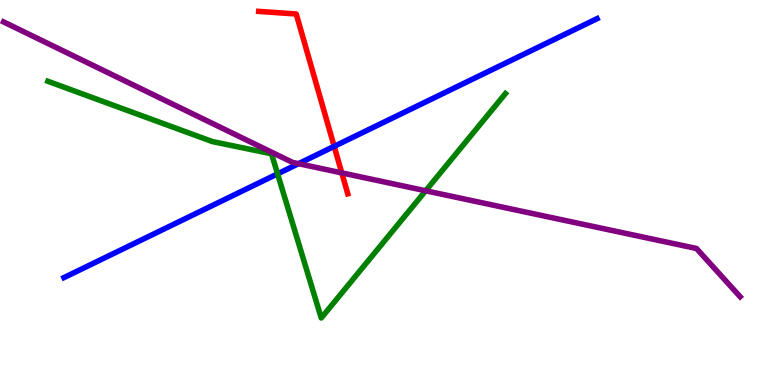[{'lines': ['blue', 'red'], 'intersections': [{'x': 4.31, 'y': 6.2}]}, {'lines': ['green', 'red'], 'intersections': []}, {'lines': ['purple', 'red'], 'intersections': [{'x': 4.41, 'y': 5.51}]}, {'lines': ['blue', 'green'], 'intersections': [{'x': 3.58, 'y': 5.48}]}, {'lines': ['blue', 'purple'], 'intersections': [{'x': 3.85, 'y': 5.75}]}, {'lines': ['green', 'purple'], 'intersections': [{'x': 5.49, 'y': 5.04}]}]